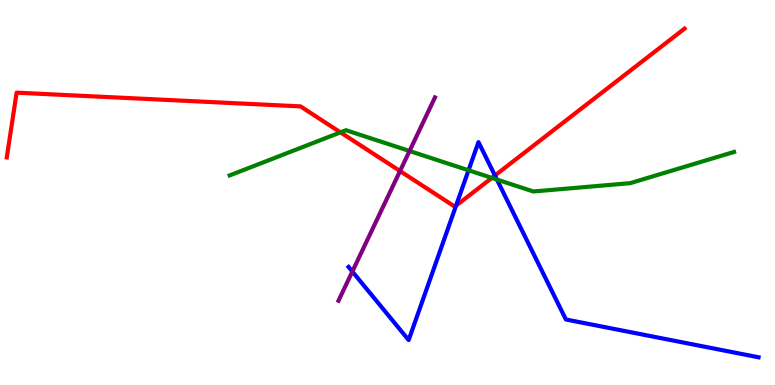[{'lines': ['blue', 'red'], 'intersections': [{'x': 5.88, 'y': 4.66}, {'x': 6.39, 'y': 5.44}]}, {'lines': ['green', 'red'], 'intersections': [{'x': 4.39, 'y': 6.56}, {'x': 6.35, 'y': 5.38}]}, {'lines': ['purple', 'red'], 'intersections': [{'x': 5.16, 'y': 5.56}]}, {'lines': ['blue', 'green'], 'intersections': [{'x': 6.05, 'y': 5.58}, {'x': 6.41, 'y': 5.34}]}, {'lines': ['blue', 'purple'], 'intersections': [{'x': 4.55, 'y': 2.95}]}, {'lines': ['green', 'purple'], 'intersections': [{'x': 5.28, 'y': 6.08}]}]